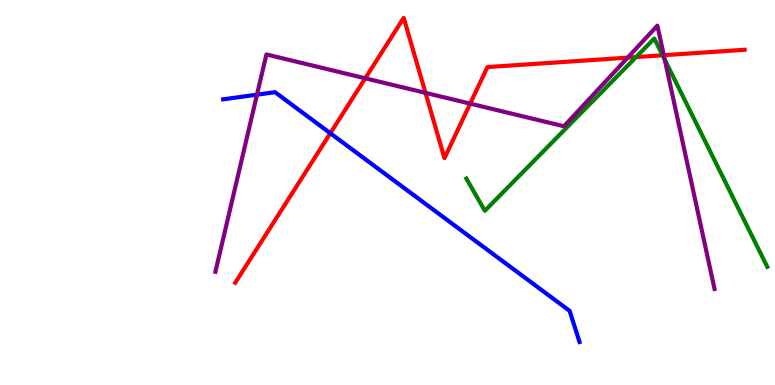[{'lines': ['blue', 'red'], 'intersections': [{'x': 4.26, 'y': 6.54}]}, {'lines': ['green', 'red'], 'intersections': [{'x': 8.21, 'y': 8.52}, {'x': 8.55, 'y': 8.56}]}, {'lines': ['purple', 'red'], 'intersections': [{'x': 4.71, 'y': 7.97}, {'x': 5.49, 'y': 7.59}, {'x': 6.07, 'y': 7.31}, {'x': 8.1, 'y': 8.5}, {'x': 8.57, 'y': 8.57}]}, {'lines': ['blue', 'green'], 'intersections': []}, {'lines': ['blue', 'purple'], 'intersections': [{'x': 3.32, 'y': 7.54}]}, {'lines': ['green', 'purple'], 'intersections': [{'x': 8.58, 'y': 8.45}]}]